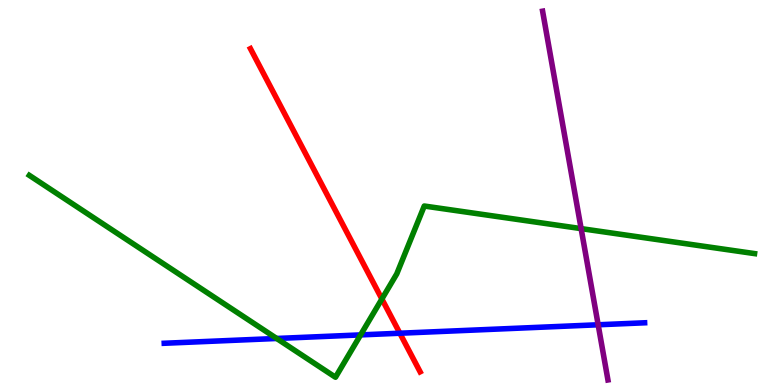[{'lines': ['blue', 'red'], 'intersections': [{'x': 5.16, 'y': 1.34}]}, {'lines': ['green', 'red'], 'intersections': [{'x': 4.93, 'y': 2.23}]}, {'lines': ['purple', 'red'], 'intersections': []}, {'lines': ['blue', 'green'], 'intersections': [{'x': 3.57, 'y': 1.21}, {'x': 4.65, 'y': 1.3}]}, {'lines': ['blue', 'purple'], 'intersections': [{'x': 7.72, 'y': 1.56}]}, {'lines': ['green', 'purple'], 'intersections': [{'x': 7.5, 'y': 4.06}]}]